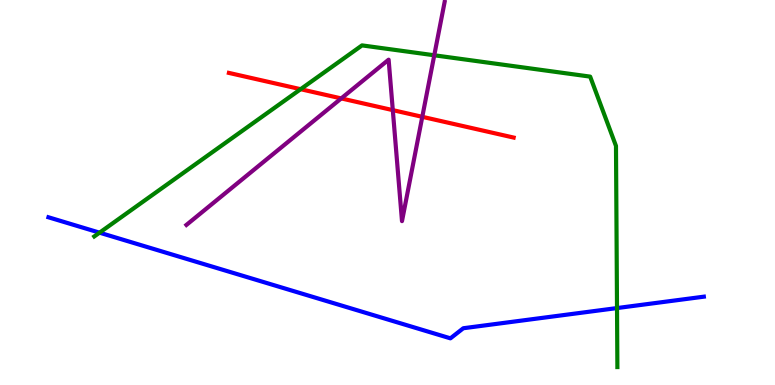[{'lines': ['blue', 'red'], 'intersections': []}, {'lines': ['green', 'red'], 'intersections': [{'x': 3.88, 'y': 7.68}]}, {'lines': ['purple', 'red'], 'intersections': [{'x': 4.4, 'y': 7.44}, {'x': 5.07, 'y': 7.14}, {'x': 5.45, 'y': 6.97}]}, {'lines': ['blue', 'green'], 'intersections': [{'x': 1.28, 'y': 3.96}, {'x': 7.96, 'y': 2.0}]}, {'lines': ['blue', 'purple'], 'intersections': []}, {'lines': ['green', 'purple'], 'intersections': [{'x': 5.6, 'y': 8.56}]}]